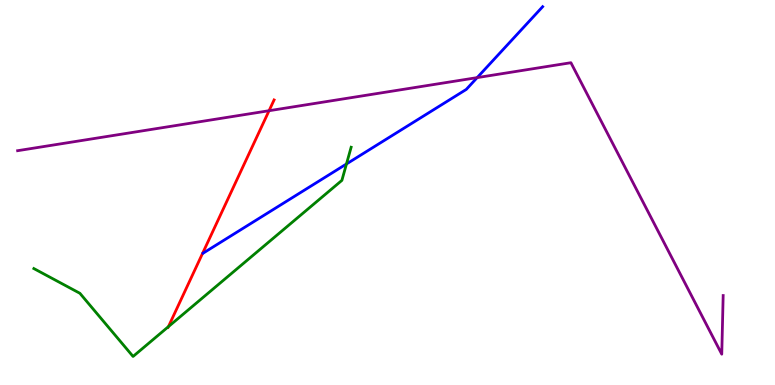[{'lines': ['blue', 'red'], 'intersections': []}, {'lines': ['green', 'red'], 'intersections': [{'x': 2.17, 'y': 1.52}]}, {'lines': ['purple', 'red'], 'intersections': [{'x': 3.47, 'y': 7.12}]}, {'lines': ['blue', 'green'], 'intersections': [{'x': 4.47, 'y': 5.74}]}, {'lines': ['blue', 'purple'], 'intersections': [{'x': 6.16, 'y': 7.98}]}, {'lines': ['green', 'purple'], 'intersections': []}]